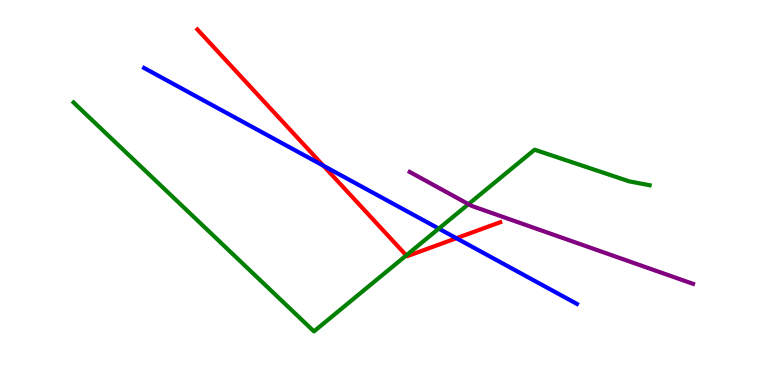[{'lines': ['blue', 'red'], 'intersections': [{'x': 4.17, 'y': 5.7}, {'x': 5.89, 'y': 3.81}]}, {'lines': ['green', 'red'], 'intersections': [{'x': 5.24, 'y': 3.37}]}, {'lines': ['purple', 'red'], 'intersections': []}, {'lines': ['blue', 'green'], 'intersections': [{'x': 5.66, 'y': 4.06}]}, {'lines': ['blue', 'purple'], 'intersections': []}, {'lines': ['green', 'purple'], 'intersections': [{'x': 6.04, 'y': 4.7}]}]